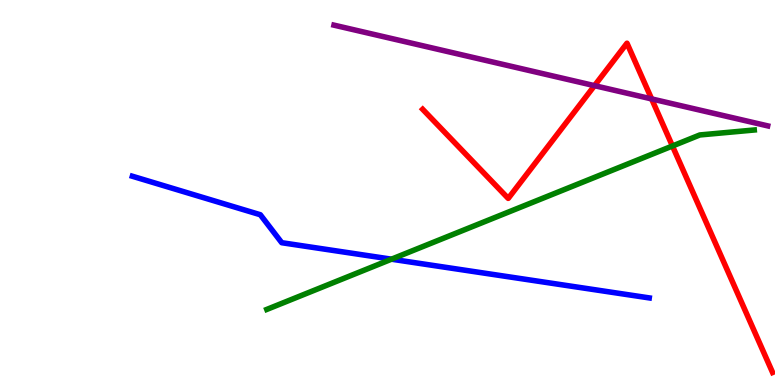[{'lines': ['blue', 'red'], 'intersections': []}, {'lines': ['green', 'red'], 'intersections': [{'x': 8.68, 'y': 6.21}]}, {'lines': ['purple', 'red'], 'intersections': [{'x': 7.67, 'y': 7.78}, {'x': 8.41, 'y': 7.43}]}, {'lines': ['blue', 'green'], 'intersections': [{'x': 5.05, 'y': 3.27}]}, {'lines': ['blue', 'purple'], 'intersections': []}, {'lines': ['green', 'purple'], 'intersections': []}]